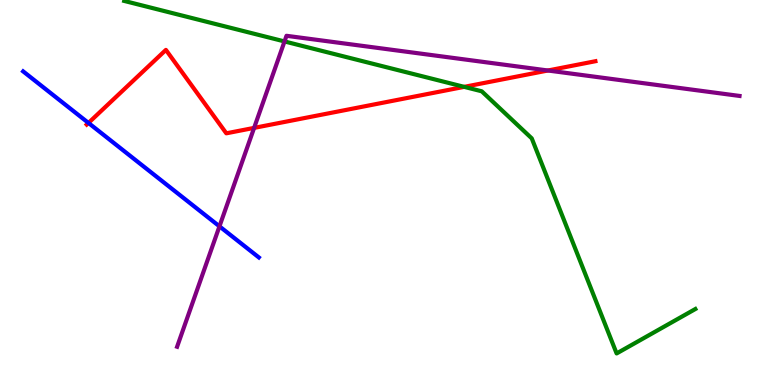[{'lines': ['blue', 'red'], 'intersections': [{'x': 1.14, 'y': 6.81}]}, {'lines': ['green', 'red'], 'intersections': [{'x': 5.99, 'y': 7.74}]}, {'lines': ['purple', 'red'], 'intersections': [{'x': 3.28, 'y': 6.68}, {'x': 7.07, 'y': 8.17}]}, {'lines': ['blue', 'green'], 'intersections': []}, {'lines': ['blue', 'purple'], 'intersections': [{'x': 2.83, 'y': 4.12}]}, {'lines': ['green', 'purple'], 'intersections': [{'x': 3.67, 'y': 8.92}]}]